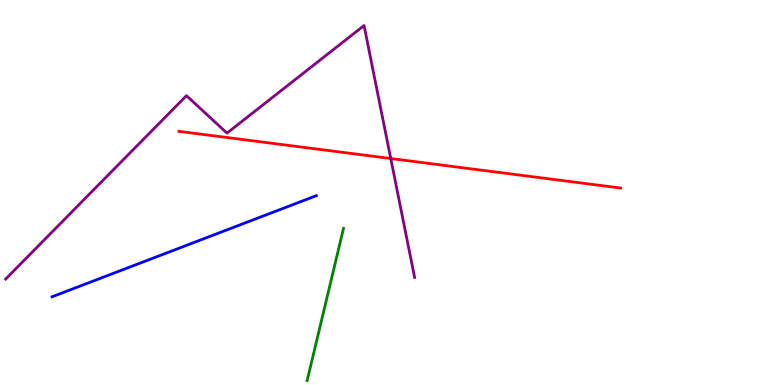[{'lines': ['blue', 'red'], 'intersections': []}, {'lines': ['green', 'red'], 'intersections': []}, {'lines': ['purple', 'red'], 'intersections': [{'x': 5.04, 'y': 5.88}]}, {'lines': ['blue', 'green'], 'intersections': []}, {'lines': ['blue', 'purple'], 'intersections': []}, {'lines': ['green', 'purple'], 'intersections': []}]